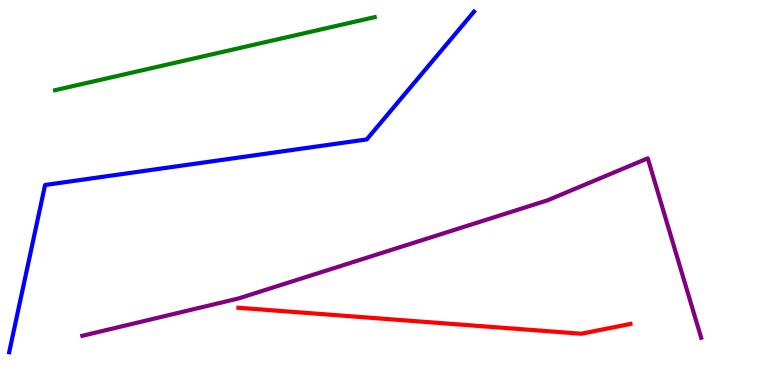[{'lines': ['blue', 'red'], 'intersections': []}, {'lines': ['green', 'red'], 'intersections': []}, {'lines': ['purple', 'red'], 'intersections': []}, {'lines': ['blue', 'green'], 'intersections': []}, {'lines': ['blue', 'purple'], 'intersections': []}, {'lines': ['green', 'purple'], 'intersections': []}]